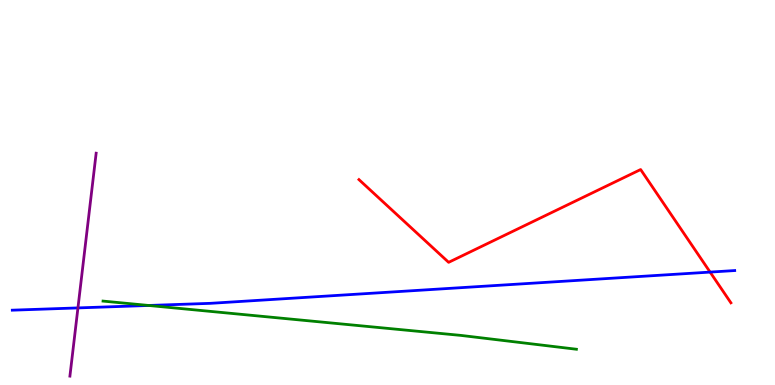[{'lines': ['blue', 'red'], 'intersections': [{'x': 9.16, 'y': 2.93}]}, {'lines': ['green', 'red'], 'intersections': []}, {'lines': ['purple', 'red'], 'intersections': []}, {'lines': ['blue', 'green'], 'intersections': [{'x': 1.92, 'y': 2.07}]}, {'lines': ['blue', 'purple'], 'intersections': [{'x': 1.01, 'y': 2.0}]}, {'lines': ['green', 'purple'], 'intersections': []}]